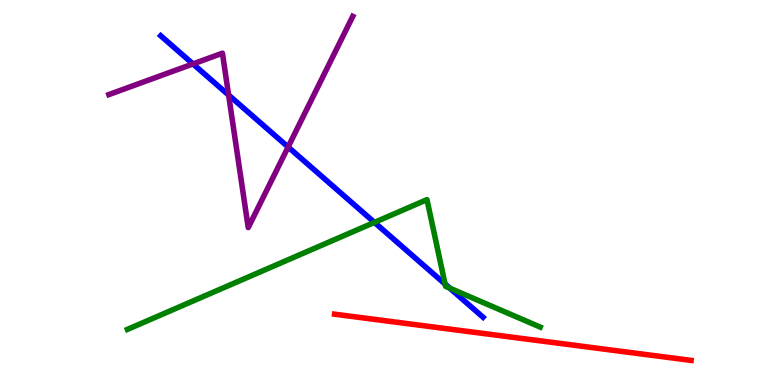[{'lines': ['blue', 'red'], 'intersections': []}, {'lines': ['green', 'red'], 'intersections': []}, {'lines': ['purple', 'red'], 'intersections': []}, {'lines': ['blue', 'green'], 'intersections': [{'x': 4.83, 'y': 4.22}, {'x': 5.74, 'y': 2.62}, {'x': 5.8, 'y': 2.52}]}, {'lines': ['blue', 'purple'], 'intersections': [{'x': 2.49, 'y': 8.34}, {'x': 2.95, 'y': 7.53}, {'x': 3.72, 'y': 6.18}]}, {'lines': ['green', 'purple'], 'intersections': []}]